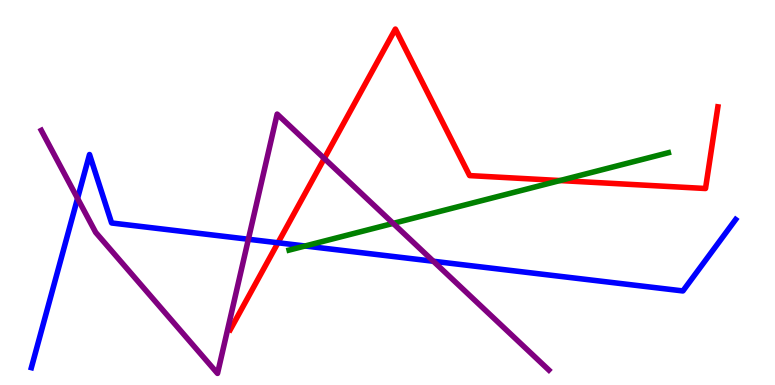[{'lines': ['blue', 'red'], 'intersections': [{'x': 3.59, 'y': 3.69}]}, {'lines': ['green', 'red'], 'intersections': [{'x': 7.23, 'y': 5.31}]}, {'lines': ['purple', 'red'], 'intersections': [{'x': 4.18, 'y': 5.88}]}, {'lines': ['blue', 'green'], 'intersections': [{'x': 3.94, 'y': 3.61}]}, {'lines': ['blue', 'purple'], 'intersections': [{'x': 1.0, 'y': 4.85}, {'x': 3.2, 'y': 3.79}, {'x': 5.59, 'y': 3.21}]}, {'lines': ['green', 'purple'], 'intersections': [{'x': 5.07, 'y': 4.2}]}]